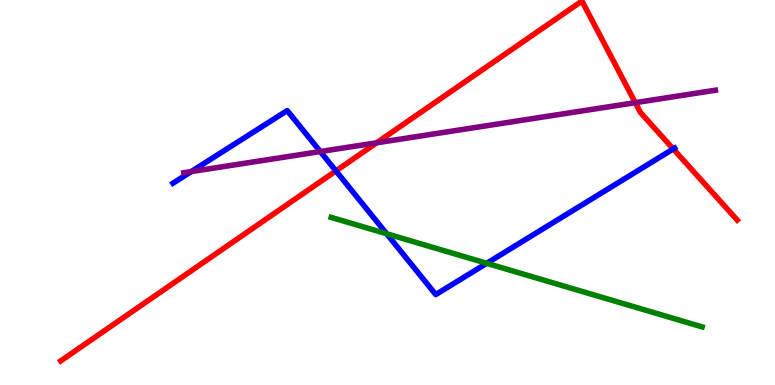[{'lines': ['blue', 'red'], 'intersections': [{'x': 4.33, 'y': 5.56}, {'x': 8.69, 'y': 6.13}]}, {'lines': ['green', 'red'], 'intersections': []}, {'lines': ['purple', 'red'], 'intersections': [{'x': 4.86, 'y': 6.29}, {'x': 8.2, 'y': 7.33}]}, {'lines': ['blue', 'green'], 'intersections': [{'x': 4.99, 'y': 3.93}, {'x': 6.28, 'y': 3.16}]}, {'lines': ['blue', 'purple'], 'intersections': [{'x': 2.47, 'y': 5.54}, {'x': 4.13, 'y': 6.06}]}, {'lines': ['green', 'purple'], 'intersections': []}]